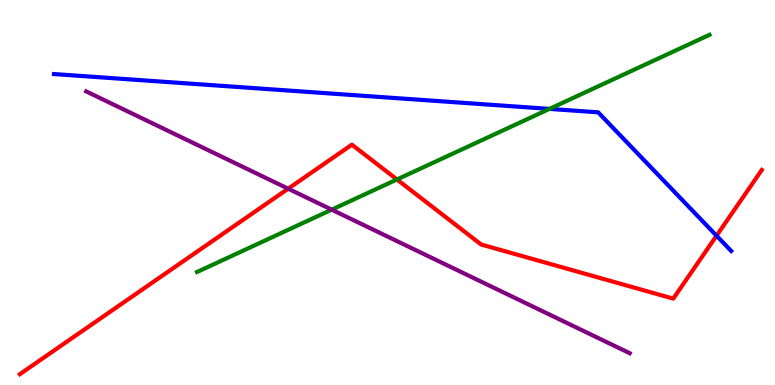[{'lines': ['blue', 'red'], 'intersections': [{'x': 9.25, 'y': 3.88}]}, {'lines': ['green', 'red'], 'intersections': [{'x': 5.12, 'y': 5.34}]}, {'lines': ['purple', 'red'], 'intersections': [{'x': 3.72, 'y': 5.1}]}, {'lines': ['blue', 'green'], 'intersections': [{'x': 7.09, 'y': 7.17}]}, {'lines': ['blue', 'purple'], 'intersections': []}, {'lines': ['green', 'purple'], 'intersections': [{'x': 4.28, 'y': 4.55}]}]